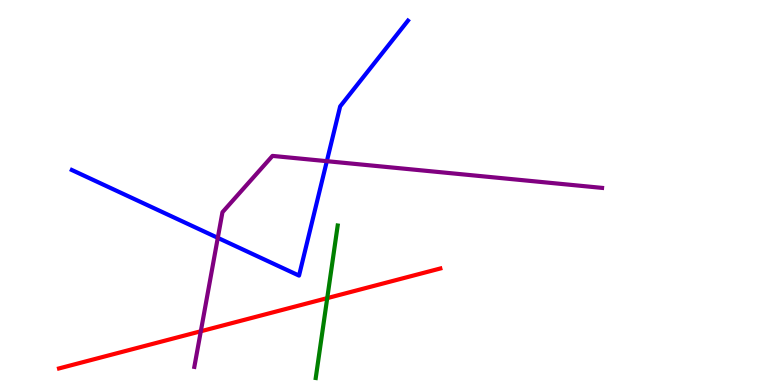[{'lines': ['blue', 'red'], 'intersections': []}, {'lines': ['green', 'red'], 'intersections': [{'x': 4.22, 'y': 2.26}]}, {'lines': ['purple', 'red'], 'intersections': [{'x': 2.59, 'y': 1.4}]}, {'lines': ['blue', 'green'], 'intersections': []}, {'lines': ['blue', 'purple'], 'intersections': [{'x': 2.81, 'y': 3.82}, {'x': 4.22, 'y': 5.81}]}, {'lines': ['green', 'purple'], 'intersections': []}]